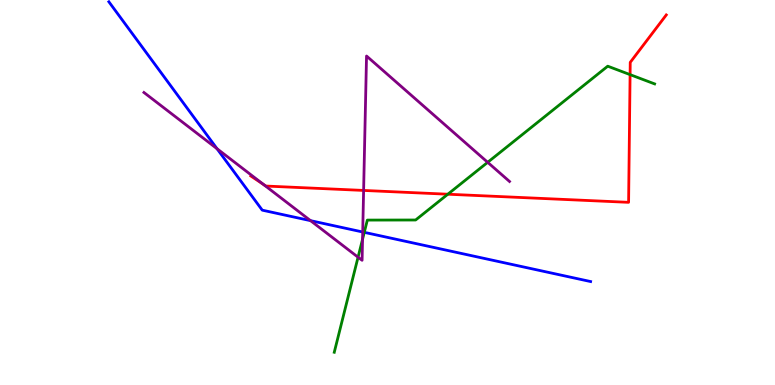[{'lines': ['blue', 'red'], 'intersections': []}, {'lines': ['green', 'red'], 'intersections': [{'x': 5.78, 'y': 4.96}, {'x': 8.13, 'y': 8.06}]}, {'lines': ['purple', 'red'], 'intersections': [{'x': 3.4, 'y': 5.21}, {'x': 4.69, 'y': 5.05}]}, {'lines': ['blue', 'green'], 'intersections': [{'x': 4.7, 'y': 3.97}]}, {'lines': ['blue', 'purple'], 'intersections': [{'x': 2.8, 'y': 6.14}, {'x': 4.01, 'y': 4.27}, {'x': 4.68, 'y': 3.97}]}, {'lines': ['green', 'purple'], 'intersections': [{'x': 4.62, 'y': 3.32}, {'x': 4.68, 'y': 3.79}, {'x': 6.29, 'y': 5.78}]}]